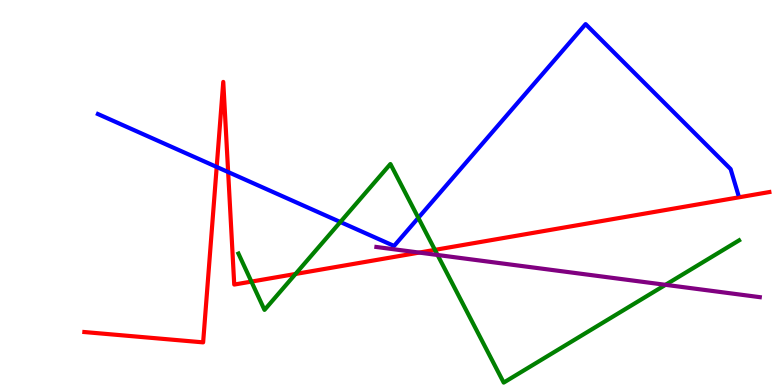[{'lines': ['blue', 'red'], 'intersections': [{'x': 2.8, 'y': 5.66}, {'x': 2.94, 'y': 5.53}]}, {'lines': ['green', 'red'], 'intersections': [{'x': 3.24, 'y': 2.69}, {'x': 3.81, 'y': 2.88}, {'x': 5.61, 'y': 3.51}]}, {'lines': ['purple', 'red'], 'intersections': [{'x': 5.41, 'y': 3.44}]}, {'lines': ['blue', 'green'], 'intersections': [{'x': 4.39, 'y': 4.23}, {'x': 5.4, 'y': 4.34}]}, {'lines': ['blue', 'purple'], 'intersections': []}, {'lines': ['green', 'purple'], 'intersections': [{'x': 5.65, 'y': 3.38}, {'x': 8.59, 'y': 2.6}]}]